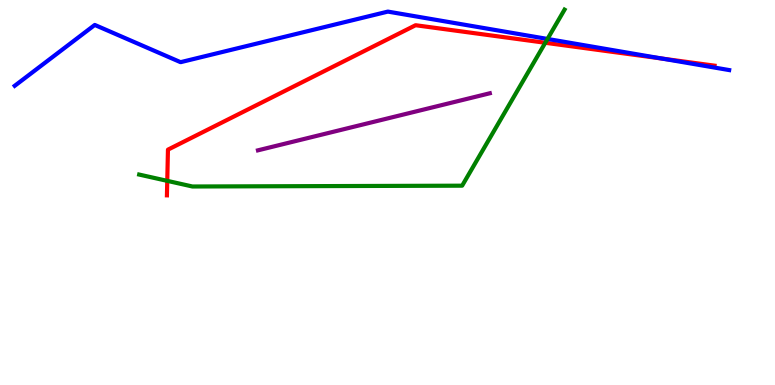[{'lines': ['blue', 'red'], 'intersections': [{'x': 8.54, 'y': 8.48}]}, {'lines': ['green', 'red'], 'intersections': [{'x': 2.16, 'y': 5.3}, {'x': 7.04, 'y': 8.89}]}, {'lines': ['purple', 'red'], 'intersections': []}, {'lines': ['blue', 'green'], 'intersections': [{'x': 7.06, 'y': 8.99}]}, {'lines': ['blue', 'purple'], 'intersections': []}, {'lines': ['green', 'purple'], 'intersections': []}]